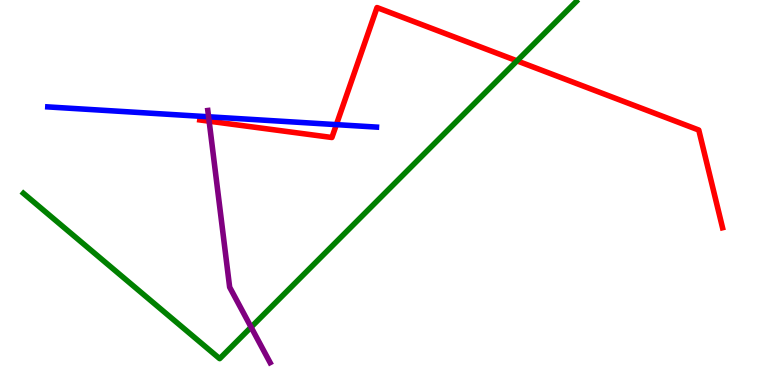[{'lines': ['blue', 'red'], 'intersections': [{'x': 4.34, 'y': 6.76}]}, {'lines': ['green', 'red'], 'intersections': [{'x': 6.67, 'y': 8.42}]}, {'lines': ['purple', 'red'], 'intersections': [{'x': 2.7, 'y': 6.85}]}, {'lines': ['blue', 'green'], 'intersections': []}, {'lines': ['blue', 'purple'], 'intersections': [{'x': 2.69, 'y': 6.97}]}, {'lines': ['green', 'purple'], 'intersections': [{'x': 3.24, 'y': 1.5}]}]